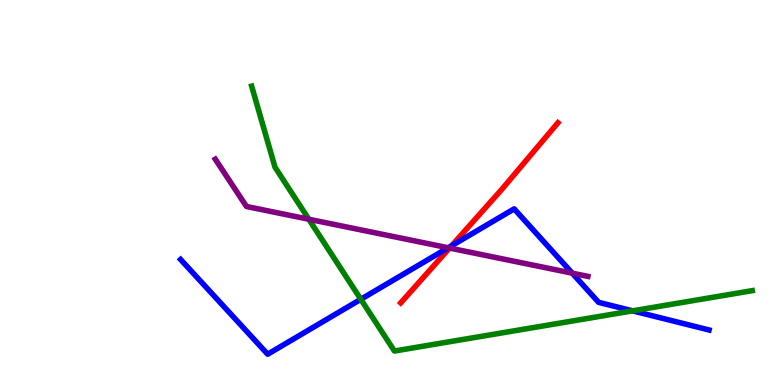[{'lines': ['blue', 'red'], 'intersections': [{'x': 5.83, 'y': 3.62}]}, {'lines': ['green', 'red'], 'intersections': []}, {'lines': ['purple', 'red'], 'intersections': [{'x': 5.8, 'y': 3.56}]}, {'lines': ['blue', 'green'], 'intersections': [{'x': 4.66, 'y': 2.23}, {'x': 8.16, 'y': 1.93}]}, {'lines': ['blue', 'purple'], 'intersections': [{'x': 5.78, 'y': 3.56}, {'x': 7.38, 'y': 2.9}]}, {'lines': ['green', 'purple'], 'intersections': [{'x': 3.98, 'y': 4.31}]}]